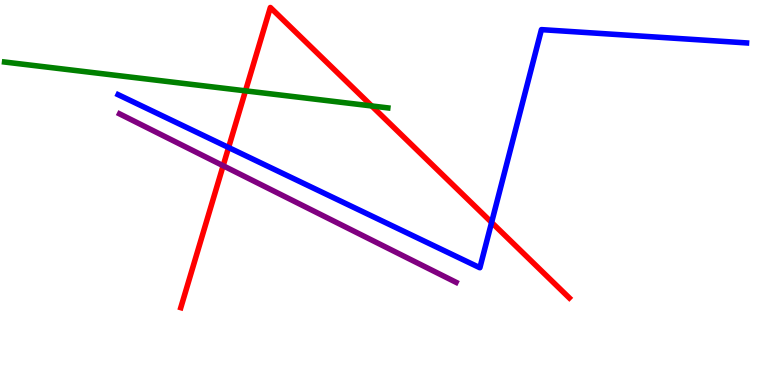[{'lines': ['blue', 'red'], 'intersections': [{'x': 2.95, 'y': 6.17}, {'x': 6.34, 'y': 4.22}]}, {'lines': ['green', 'red'], 'intersections': [{'x': 3.17, 'y': 7.64}, {'x': 4.8, 'y': 7.25}]}, {'lines': ['purple', 'red'], 'intersections': [{'x': 2.88, 'y': 5.7}]}, {'lines': ['blue', 'green'], 'intersections': []}, {'lines': ['blue', 'purple'], 'intersections': []}, {'lines': ['green', 'purple'], 'intersections': []}]